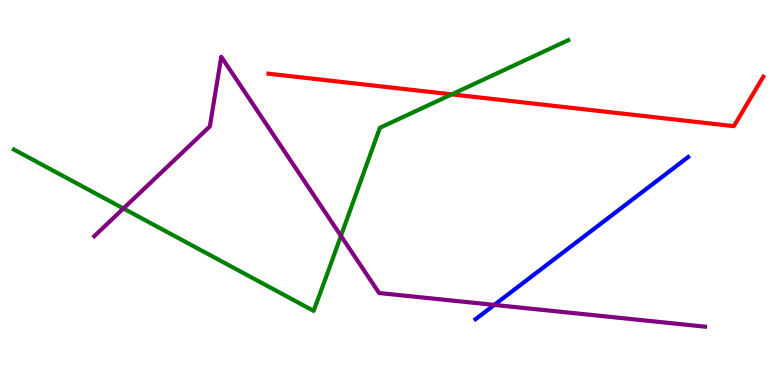[{'lines': ['blue', 'red'], 'intersections': []}, {'lines': ['green', 'red'], 'intersections': [{'x': 5.83, 'y': 7.55}]}, {'lines': ['purple', 'red'], 'intersections': []}, {'lines': ['blue', 'green'], 'intersections': []}, {'lines': ['blue', 'purple'], 'intersections': [{'x': 6.38, 'y': 2.08}]}, {'lines': ['green', 'purple'], 'intersections': [{'x': 1.59, 'y': 4.58}, {'x': 4.4, 'y': 3.87}]}]